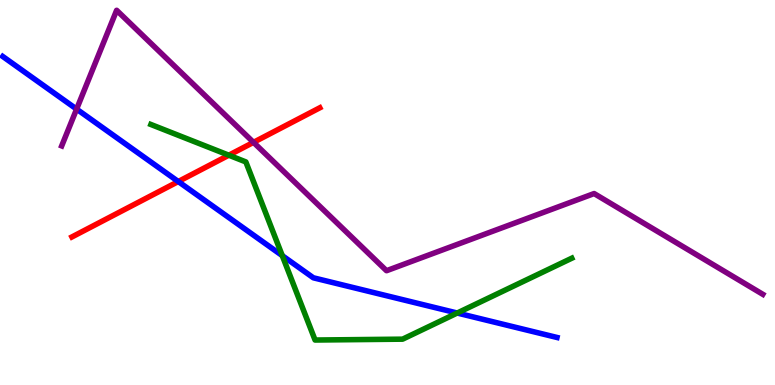[{'lines': ['blue', 'red'], 'intersections': [{'x': 2.3, 'y': 5.28}]}, {'lines': ['green', 'red'], 'intersections': [{'x': 2.95, 'y': 5.97}]}, {'lines': ['purple', 'red'], 'intersections': [{'x': 3.27, 'y': 6.3}]}, {'lines': ['blue', 'green'], 'intersections': [{'x': 3.64, 'y': 3.36}, {'x': 5.9, 'y': 1.87}]}, {'lines': ['blue', 'purple'], 'intersections': [{'x': 0.989, 'y': 7.17}]}, {'lines': ['green', 'purple'], 'intersections': []}]